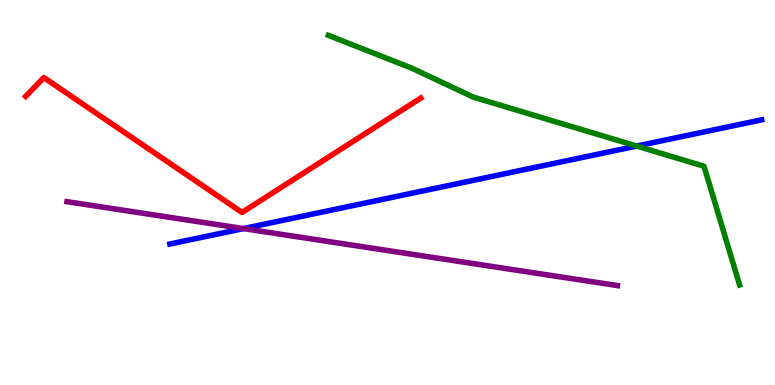[{'lines': ['blue', 'red'], 'intersections': []}, {'lines': ['green', 'red'], 'intersections': []}, {'lines': ['purple', 'red'], 'intersections': []}, {'lines': ['blue', 'green'], 'intersections': [{'x': 8.22, 'y': 6.21}]}, {'lines': ['blue', 'purple'], 'intersections': [{'x': 3.14, 'y': 4.06}]}, {'lines': ['green', 'purple'], 'intersections': []}]